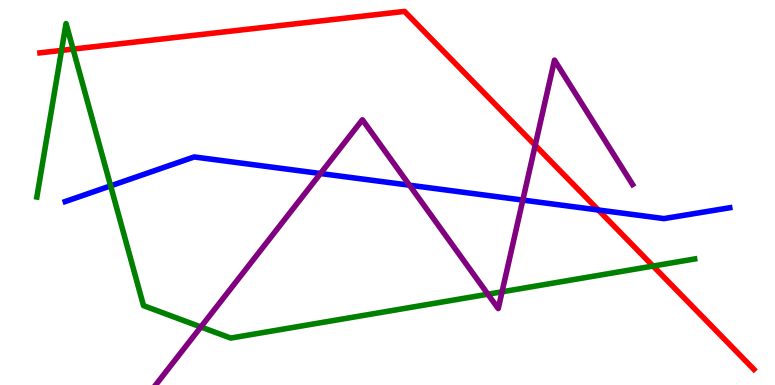[{'lines': ['blue', 'red'], 'intersections': [{'x': 7.72, 'y': 4.55}]}, {'lines': ['green', 'red'], 'intersections': [{'x': 0.794, 'y': 8.69}, {'x': 0.943, 'y': 8.72}, {'x': 8.43, 'y': 3.09}]}, {'lines': ['purple', 'red'], 'intersections': [{'x': 6.91, 'y': 6.23}]}, {'lines': ['blue', 'green'], 'intersections': [{'x': 1.43, 'y': 5.17}]}, {'lines': ['blue', 'purple'], 'intersections': [{'x': 4.14, 'y': 5.49}, {'x': 5.28, 'y': 5.19}, {'x': 6.75, 'y': 4.8}]}, {'lines': ['green', 'purple'], 'intersections': [{'x': 2.59, 'y': 1.51}, {'x': 6.3, 'y': 2.36}, {'x': 6.48, 'y': 2.42}]}]